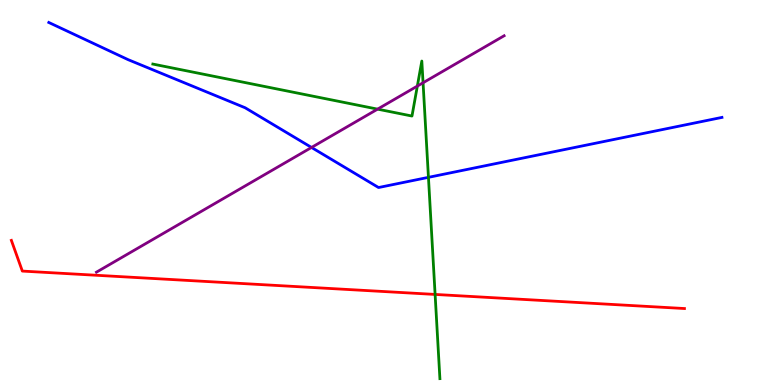[{'lines': ['blue', 'red'], 'intersections': []}, {'lines': ['green', 'red'], 'intersections': [{'x': 5.61, 'y': 2.35}]}, {'lines': ['purple', 'red'], 'intersections': []}, {'lines': ['blue', 'green'], 'intersections': [{'x': 5.53, 'y': 5.39}]}, {'lines': ['blue', 'purple'], 'intersections': [{'x': 4.02, 'y': 6.17}]}, {'lines': ['green', 'purple'], 'intersections': [{'x': 4.87, 'y': 7.17}, {'x': 5.39, 'y': 7.76}, {'x': 5.46, 'y': 7.85}]}]